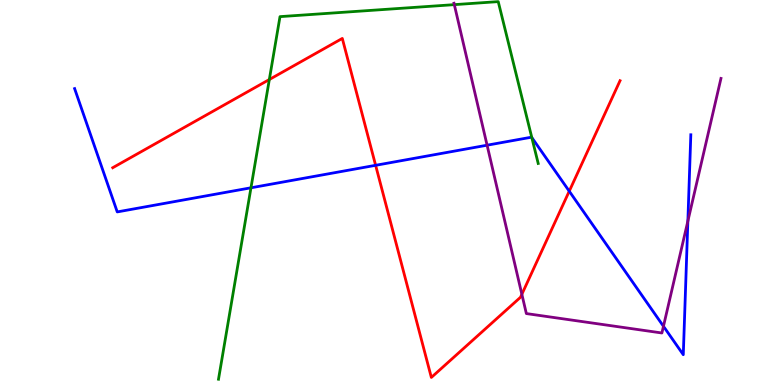[{'lines': ['blue', 'red'], 'intersections': [{'x': 4.85, 'y': 5.71}, {'x': 7.35, 'y': 5.03}]}, {'lines': ['green', 'red'], 'intersections': [{'x': 3.48, 'y': 7.93}]}, {'lines': ['purple', 'red'], 'intersections': [{'x': 6.73, 'y': 2.36}]}, {'lines': ['blue', 'green'], 'intersections': [{'x': 3.24, 'y': 5.12}, {'x': 6.86, 'y': 6.43}]}, {'lines': ['blue', 'purple'], 'intersections': [{'x': 6.29, 'y': 6.23}, {'x': 8.56, 'y': 1.53}, {'x': 8.88, 'y': 4.26}]}, {'lines': ['green', 'purple'], 'intersections': [{'x': 5.86, 'y': 9.88}]}]